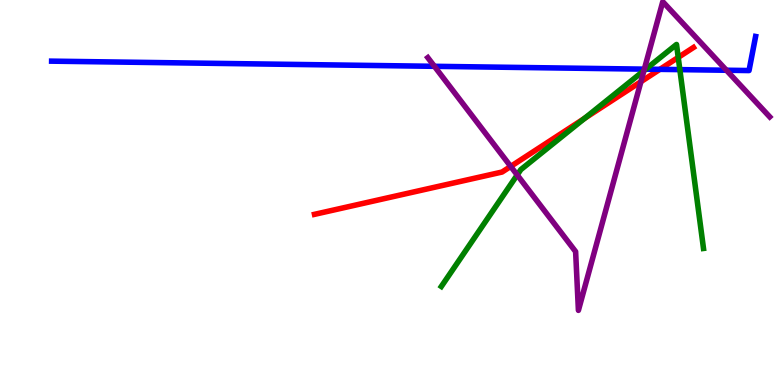[{'lines': ['blue', 'red'], 'intersections': [{'x': 8.51, 'y': 8.2}]}, {'lines': ['green', 'red'], 'intersections': [{'x': 7.54, 'y': 6.93}, {'x': 8.75, 'y': 8.51}]}, {'lines': ['purple', 'red'], 'intersections': [{'x': 6.59, 'y': 5.68}, {'x': 8.27, 'y': 7.88}]}, {'lines': ['blue', 'green'], 'intersections': [{'x': 8.33, 'y': 8.2}, {'x': 8.77, 'y': 8.19}]}, {'lines': ['blue', 'purple'], 'intersections': [{'x': 5.61, 'y': 8.28}, {'x': 8.31, 'y': 8.2}, {'x': 9.37, 'y': 8.18}]}, {'lines': ['green', 'purple'], 'intersections': [{'x': 6.67, 'y': 5.46}, {'x': 8.31, 'y': 8.16}]}]